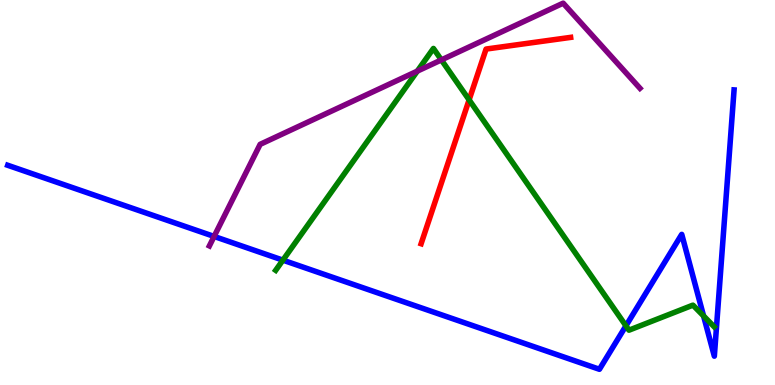[{'lines': ['blue', 'red'], 'intersections': []}, {'lines': ['green', 'red'], 'intersections': [{'x': 6.05, 'y': 7.41}]}, {'lines': ['purple', 'red'], 'intersections': []}, {'lines': ['blue', 'green'], 'intersections': [{'x': 3.65, 'y': 3.24}, {'x': 8.08, 'y': 1.54}, {'x': 9.08, 'y': 1.79}]}, {'lines': ['blue', 'purple'], 'intersections': [{'x': 2.76, 'y': 3.86}]}, {'lines': ['green', 'purple'], 'intersections': [{'x': 5.38, 'y': 8.15}, {'x': 5.7, 'y': 8.44}]}]